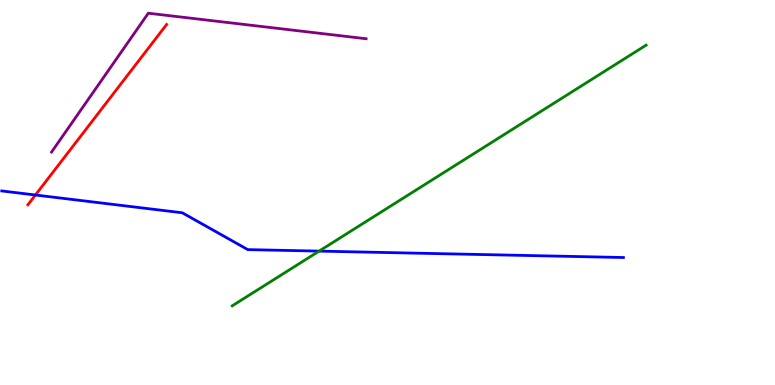[{'lines': ['blue', 'red'], 'intersections': [{'x': 0.457, 'y': 4.93}]}, {'lines': ['green', 'red'], 'intersections': []}, {'lines': ['purple', 'red'], 'intersections': []}, {'lines': ['blue', 'green'], 'intersections': [{'x': 4.12, 'y': 3.48}]}, {'lines': ['blue', 'purple'], 'intersections': []}, {'lines': ['green', 'purple'], 'intersections': []}]